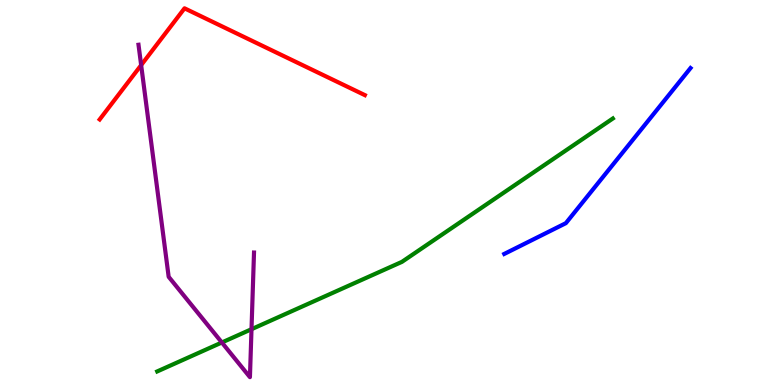[{'lines': ['blue', 'red'], 'intersections': []}, {'lines': ['green', 'red'], 'intersections': []}, {'lines': ['purple', 'red'], 'intersections': [{'x': 1.82, 'y': 8.31}]}, {'lines': ['blue', 'green'], 'intersections': []}, {'lines': ['blue', 'purple'], 'intersections': []}, {'lines': ['green', 'purple'], 'intersections': [{'x': 2.86, 'y': 1.1}, {'x': 3.25, 'y': 1.45}]}]